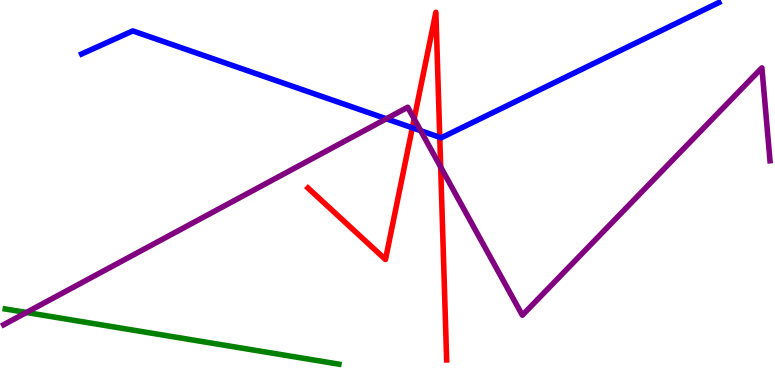[{'lines': ['blue', 'red'], 'intersections': [{'x': 5.32, 'y': 6.68}, {'x': 5.67, 'y': 6.43}]}, {'lines': ['green', 'red'], 'intersections': []}, {'lines': ['purple', 'red'], 'intersections': [{'x': 5.34, 'y': 6.91}, {'x': 5.69, 'y': 5.66}]}, {'lines': ['blue', 'green'], 'intersections': []}, {'lines': ['blue', 'purple'], 'intersections': [{'x': 4.98, 'y': 6.92}, {'x': 5.43, 'y': 6.61}]}, {'lines': ['green', 'purple'], 'intersections': [{'x': 0.341, 'y': 1.88}]}]